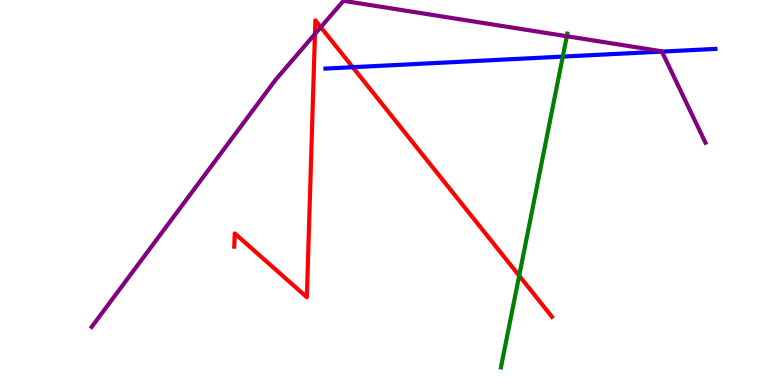[{'lines': ['blue', 'red'], 'intersections': [{'x': 4.55, 'y': 8.25}]}, {'lines': ['green', 'red'], 'intersections': [{'x': 6.7, 'y': 2.84}]}, {'lines': ['purple', 'red'], 'intersections': [{'x': 4.06, 'y': 9.12}, {'x': 4.14, 'y': 9.29}]}, {'lines': ['blue', 'green'], 'intersections': [{'x': 7.26, 'y': 8.53}]}, {'lines': ['blue', 'purple'], 'intersections': [{'x': 8.54, 'y': 8.66}]}, {'lines': ['green', 'purple'], 'intersections': [{'x': 7.31, 'y': 9.06}]}]